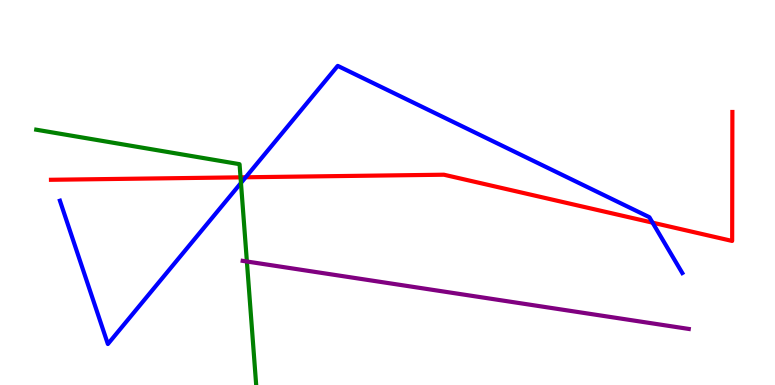[{'lines': ['blue', 'red'], 'intersections': [{'x': 3.17, 'y': 5.4}, {'x': 8.42, 'y': 4.22}]}, {'lines': ['green', 'red'], 'intersections': [{'x': 3.1, 'y': 5.39}]}, {'lines': ['purple', 'red'], 'intersections': []}, {'lines': ['blue', 'green'], 'intersections': [{'x': 3.11, 'y': 5.25}]}, {'lines': ['blue', 'purple'], 'intersections': []}, {'lines': ['green', 'purple'], 'intersections': [{'x': 3.19, 'y': 3.21}]}]